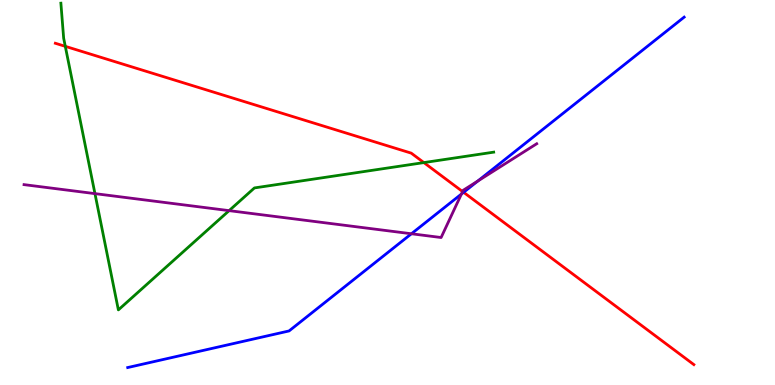[{'lines': ['blue', 'red'], 'intersections': [{'x': 5.98, 'y': 5.0}]}, {'lines': ['green', 'red'], 'intersections': [{'x': 0.843, 'y': 8.8}, {'x': 5.47, 'y': 5.78}]}, {'lines': ['purple', 'red'], 'intersections': [{'x': 5.97, 'y': 5.02}]}, {'lines': ['blue', 'green'], 'intersections': []}, {'lines': ['blue', 'purple'], 'intersections': [{'x': 5.31, 'y': 3.93}, {'x': 5.95, 'y': 4.96}, {'x': 6.17, 'y': 5.3}]}, {'lines': ['green', 'purple'], 'intersections': [{'x': 1.23, 'y': 4.97}, {'x': 2.96, 'y': 4.53}]}]